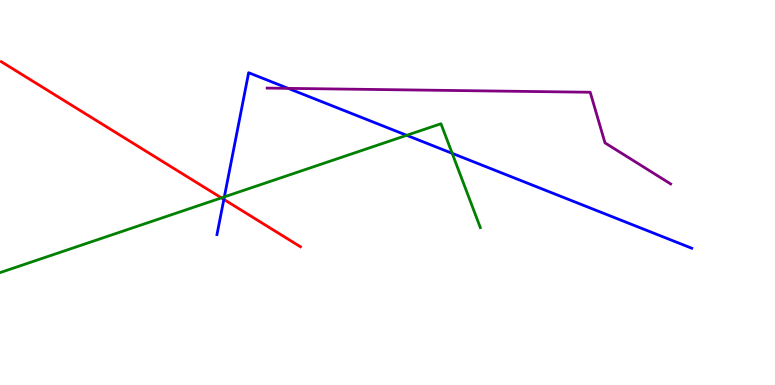[{'lines': ['blue', 'red'], 'intersections': [{'x': 2.89, 'y': 4.82}]}, {'lines': ['green', 'red'], 'intersections': [{'x': 2.86, 'y': 4.86}]}, {'lines': ['purple', 'red'], 'intersections': []}, {'lines': ['blue', 'green'], 'intersections': [{'x': 2.89, 'y': 4.89}, {'x': 5.25, 'y': 6.49}, {'x': 5.83, 'y': 6.02}]}, {'lines': ['blue', 'purple'], 'intersections': [{'x': 3.72, 'y': 7.7}]}, {'lines': ['green', 'purple'], 'intersections': []}]